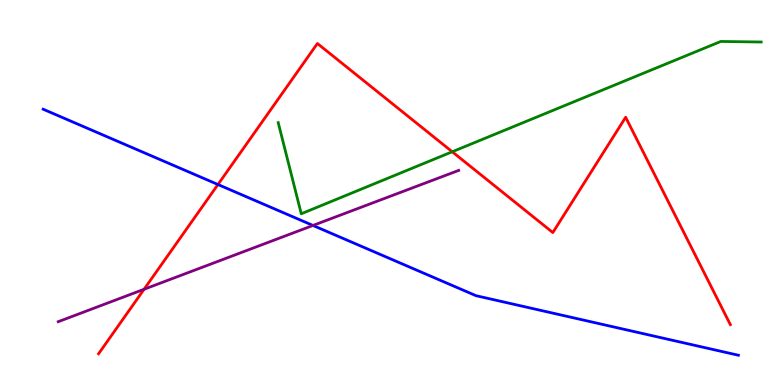[{'lines': ['blue', 'red'], 'intersections': [{'x': 2.81, 'y': 5.21}]}, {'lines': ['green', 'red'], 'intersections': [{'x': 5.84, 'y': 6.06}]}, {'lines': ['purple', 'red'], 'intersections': [{'x': 1.86, 'y': 2.49}]}, {'lines': ['blue', 'green'], 'intersections': []}, {'lines': ['blue', 'purple'], 'intersections': [{'x': 4.04, 'y': 4.14}]}, {'lines': ['green', 'purple'], 'intersections': []}]